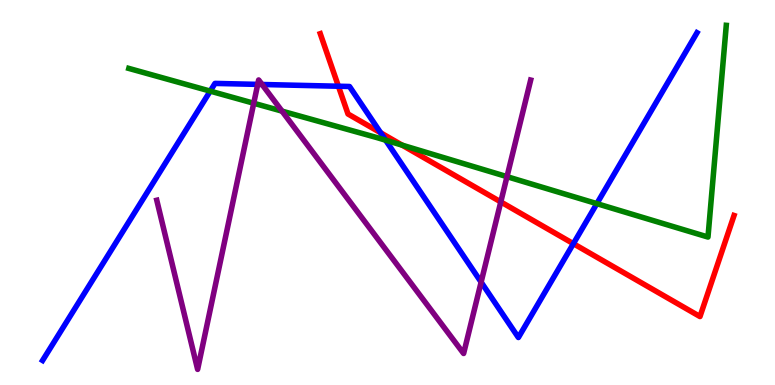[{'lines': ['blue', 'red'], 'intersections': [{'x': 4.37, 'y': 7.76}, {'x': 4.91, 'y': 6.55}, {'x': 7.4, 'y': 3.67}]}, {'lines': ['green', 'red'], 'intersections': [{'x': 5.19, 'y': 6.23}]}, {'lines': ['purple', 'red'], 'intersections': [{'x': 6.46, 'y': 4.76}]}, {'lines': ['blue', 'green'], 'intersections': [{'x': 2.71, 'y': 7.63}, {'x': 4.98, 'y': 6.36}, {'x': 7.7, 'y': 4.71}]}, {'lines': ['blue', 'purple'], 'intersections': [{'x': 3.33, 'y': 7.81}, {'x': 3.38, 'y': 7.81}, {'x': 6.21, 'y': 2.67}]}, {'lines': ['green', 'purple'], 'intersections': [{'x': 3.27, 'y': 7.32}, {'x': 3.64, 'y': 7.11}, {'x': 6.54, 'y': 5.41}]}]